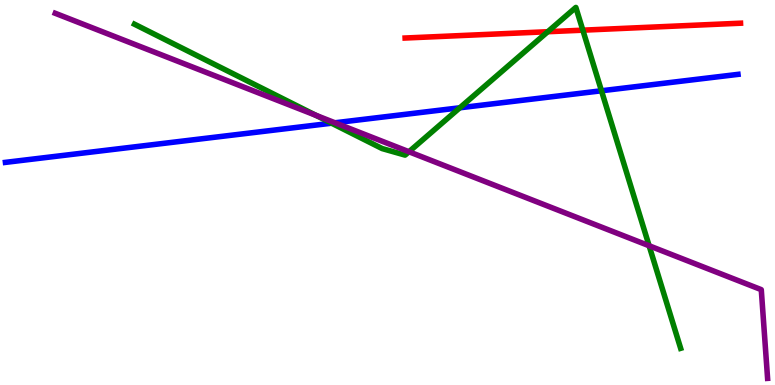[{'lines': ['blue', 'red'], 'intersections': []}, {'lines': ['green', 'red'], 'intersections': [{'x': 7.07, 'y': 9.18}, {'x': 7.52, 'y': 9.22}]}, {'lines': ['purple', 'red'], 'intersections': []}, {'lines': ['blue', 'green'], 'intersections': [{'x': 4.28, 'y': 6.8}, {'x': 5.93, 'y': 7.2}, {'x': 7.76, 'y': 7.64}]}, {'lines': ['blue', 'purple'], 'intersections': [{'x': 4.32, 'y': 6.81}]}, {'lines': ['green', 'purple'], 'intersections': [{'x': 4.08, 'y': 7.0}, {'x': 5.28, 'y': 6.06}, {'x': 8.38, 'y': 3.62}]}]